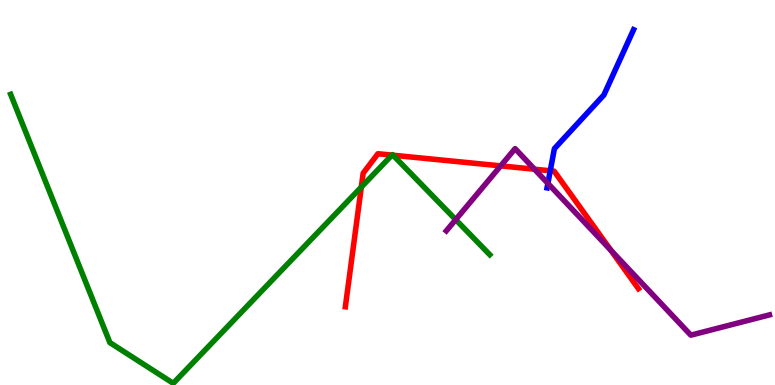[{'lines': ['blue', 'red'], 'intersections': [{'x': 7.1, 'y': 5.56}]}, {'lines': ['green', 'red'], 'intersections': [{'x': 4.66, 'y': 5.14}, {'x': 5.06, 'y': 5.97}, {'x': 5.07, 'y': 5.97}]}, {'lines': ['purple', 'red'], 'intersections': [{'x': 6.46, 'y': 5.69}, {'x': 6.9, 'y': 5.6}, {'x': 7.88, 'y': 3.5}]}, {'lines': ['blue', 'green'], 'intersections': []}, {'lines': ['blue', 'purple'], 'intersections': [{'x': 7.07, 'y': 5.24}]}, {'lines': ['green', 'purple'], 'intersections': [{'x': 5.88, 'y': 4.3}]}]